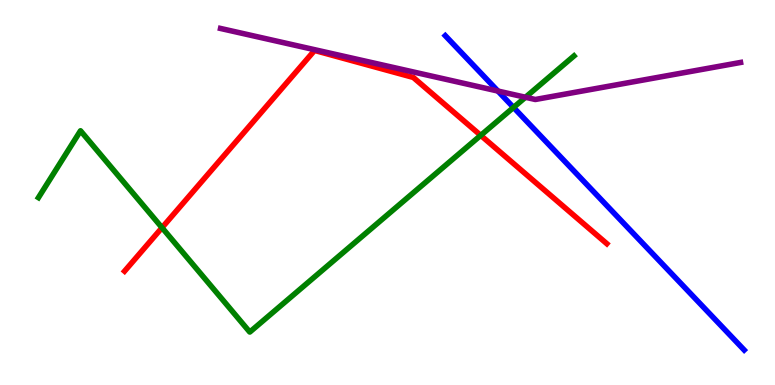[{'lines': ['blue', 'red'], 'intersections': []}, {'lines': ['green', 'red'], 'intersections': [{'x': 2.09, 'y': 4.09}, {'x': 6.2, 'y': 6.48}]}, {'lines': ['purple', 'red'], 'intersections': []}, {'lines': ['blue', 'green'], 'intersections': [{'x': 6.63, 'y': 7.21}]}, {'lines': ['blue', 'purple'], 'intersections': [{'x': 6.42, 'y': 7.64}]}, {'lines': ['green', 'purple'], 'intersections': [{'x': 6.78, 'y': 7.47}]}]